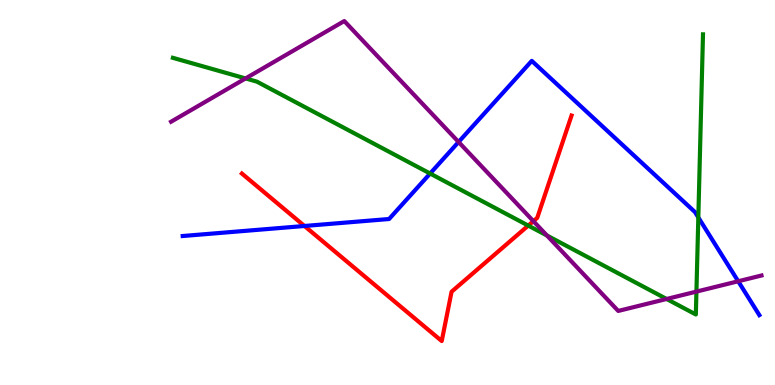[{'lines': ['blue', 'red'], 'intersections': [{'x': 3.93, 'y': 4.13}]}, {'lines': ['green', 'red'], 'intersections': [{'x': 6.82, 'y': 4.14}]}, {'lines': ['purple', 'red'], 'intersections': [{'x': 6.88, 'y': 4.26}]}, {'lines': ['blue', 'green'], 'intersections': [{'x': 5.55, 'y': 5.49}, {'x': 9.01, 'y': 4.35}]}, {'lines': ['blue', 'purple'], 'intersections': [{'x': 5.92, 'y': 6.31}, {'x': 9.53, 'y': 2.69}]}, {'lines': ['green', 'purple'], 'intersections': [{'x': 3.17, 'y': 7.96}, {'x': 7.06, 'y': 3.88}, {'x': 8.6, 'y': 2.23}, {'x': 8.99, 'y': 2.43}]}]